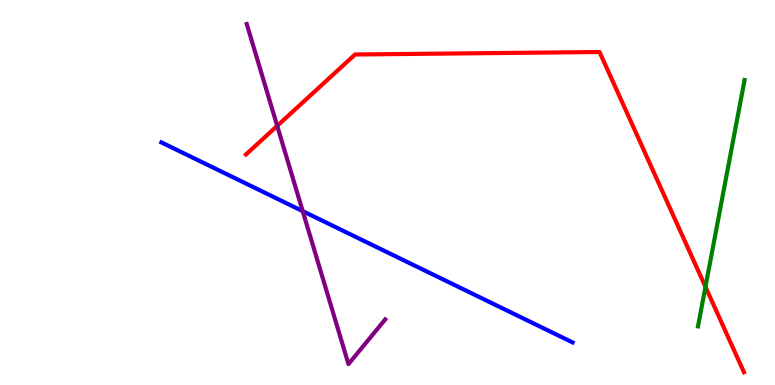[{'lines': ['blue', 'red'], 'intersections': []}, {'lines': ['green', 'red'], 'intersections': [{'x': 9.1, 'y': 2.55}]}, {'lines': ['purple', 'red'], 'intersections': [{'x': 3.58, 'y': 6.73}]}, {'lines': ['blue', 'green'], 'intersections': []}, {'lines': ['blue', 'purple'], 'intersections': [{'x': 3.91, 'y': 4.52}]}, {'lines': ['green', 'purple'], 'intersections': []}]